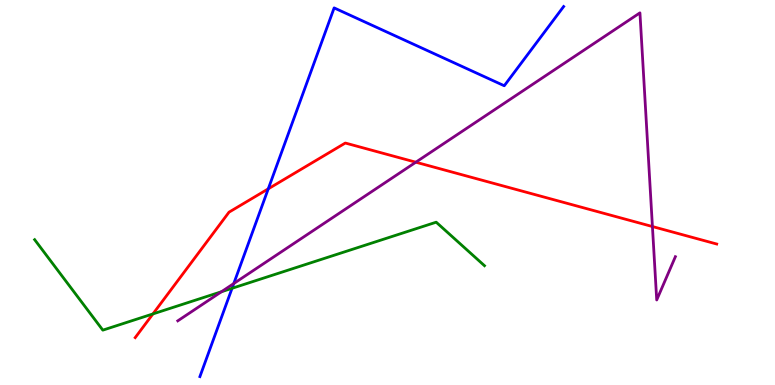[{'lines': ['blue', 'red'], 'intersections': [{'x': 3.46, 'y': 5.1}]}, {'lines': ['green', 'red'], 'intersections': [{'x': 1.97, 'y': 1.85}]}, {'lines': ['purple', 'red'], 'intersections': [{'x': 5.37, 'y': 5.79}, {'x': 8.42, 'y': 4.12}]}, {'lines': ['blue', 'green'], 'intersections': [{'x': 2.99, 'y': 2.51}]}, {'lines': ['blue', 'purple'], 'intersections': [{'x': 3.02, 'y': 2.64}]}, {'lines': ['green', 'purple'], 'intersections': [{'x': 2.86, 'y': 2.42}]}]